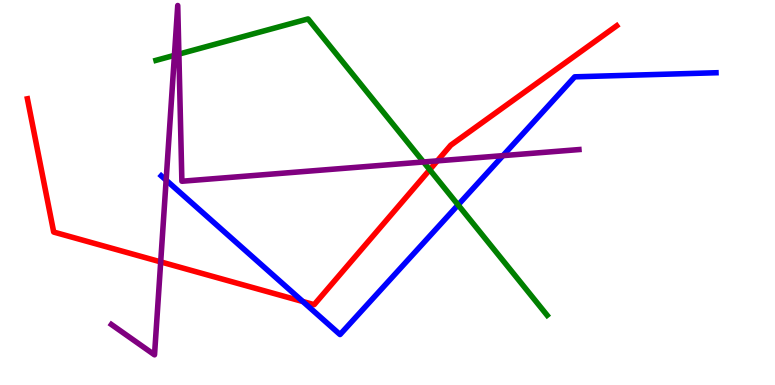[{'lines': ['blue', 'red'], 'intersections': [{'x': 3.91, 'y': 2.17}]}, {'lines': ['green', 'red'], 'intersections': [{'x': 5.54, 'y': 5.59}]}, {'lines': ['purple', 'red'], 'intersections': [{'x': 2.07, 'y': 3.2}, {'x': 5.64, 'y': 5.82}]}, {'lines': ['blue', 'green'], 'intersections': [{'x': 5.91, 'y': 4.68}]}, {'lines': ['blue', 'purple'], 'intersections': [{'x': 2.14, 'y': 5.32}, {'x': 6.49, 'y': 5.96}]}, {'lines': ['green', 'purple'], 'intersections': [{'x': 2.25, 'y': 8.56}, {'x': 2.31, 'y': 8.59}, {'x': 5.46, 'y': 5.79}]}]